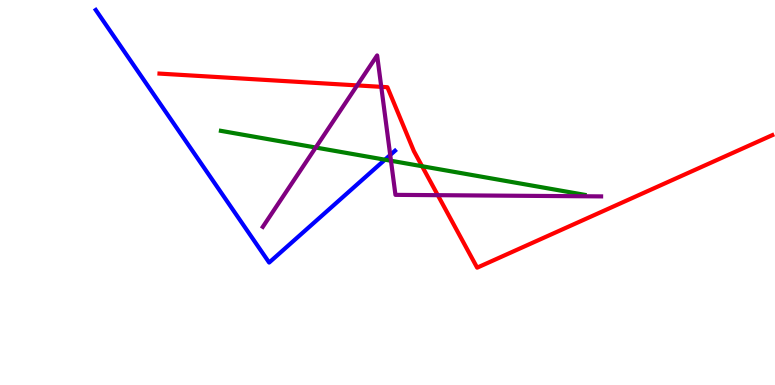[{'lines': ['blue', 'red'], 'intersections': []}, {'lines': ['green', 'red'], 'intersections': [{'x': 5.45, 'y': 5.68}]}, {'lines': ['purple', 'red'], 'intersections': [{'x': 4.61, 'y': 7.78}, {'x': 4.92, 'y': 7.74}, {'x': 5.65, 'y': 4.93}]}, {'lines': ['blue', 'green'], 'intersections': [{'x': 4.97, 'y': 5.85}]}, {'lines': ['blue', 'purple'], 'intersections': [{'x': 5.04, 'y': 5.97}]}, {'lines': ['green', 'purple'], 'intersections': [{'x': 4.07, 'y': 6.17}, {'x': 5.04, 'y': 5.82}]}]